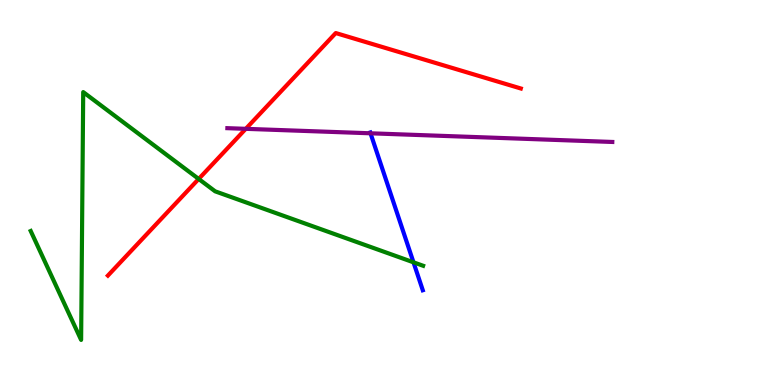[{'lines': ['blue', 'red'], 'intersections': []}, {'lines': ['green', 'red'], 'intersections': [{'x': 2.56, 'y': 5.35}]}, {'lines': ['purple', 'red'], 'intersections': [{'x': 3.17, 'y': 6.65}]}, {'lines': ['blue', 'green'], 'intersections': [{'x': 5.34, 'y': 3.19}]}, {'lines': ['blue', 'purple'], 'intersections': [{'x': 4.78, 'y': 6.54}]}, {'lines': ['green', 'purple'], 'intersections': []}]